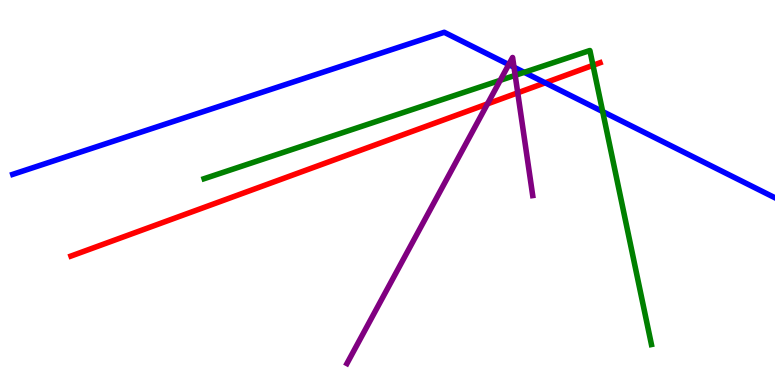[{'lines': ['blue', 'red'], 'intersections': [{'x': 7.03, 'y': 7.85}]}, {'lines': ['green', 'red'], 'intersections': [{'x': 7.65, 'y': 8.3}]}, {'lines': ['purple', 'red'], 'intersections': [{'x': 6.29, 'y': 7.3}, {'x': 6.68, 'y': 7.59}]}, {'lines': ['blue', 'green'], 'intersections': [{'x': 6.76, 'y': 8.12}, {'x': 7.78, 'y': 7.1}]}, {'lines': ['blue', 'purple'], 'intersections': [{'x': 6.56, 'y': 8.32}, {'x': 6.63, 'y': 8.25}]}, {'lines': ['green', 'purple'], 'intersections': [{'x': 6.45, 'y': 7.91}, {'x': 6.65, 'y': 8.04}]}]